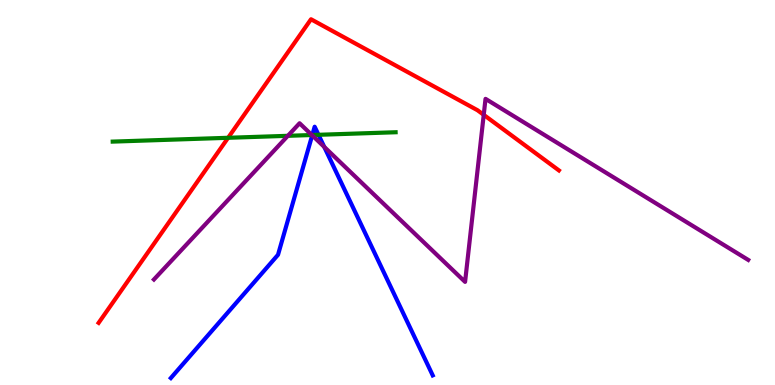[{'lines': ['blue', 'red'], 'intersections': []}, {'lines': ['green', 'red'], 'intersections': [{'x': 2.94, 'y': 6.42}]}, {'lines': ['purple', 'red'], 'intersections': [{'x': 6.24, 'y': 7.02}]}, {'lines': ['blue', 'green'], 'intersections': [{'x': 4.03, 'y': 6.49}, {'x': 4.11, 'y': 6.5}]}, {'lines': ['blue', 'purple'], 'intersections': [{'x': 4.03, 'y': 6.48}, {'x': 4.18, 'y': 6.18}]}, {'lines': ['green', 'purple'], 'intersections': [{'x': 3.71, 'y': 6.47}, {'x': 4.02, 'y': 6.49}]}]